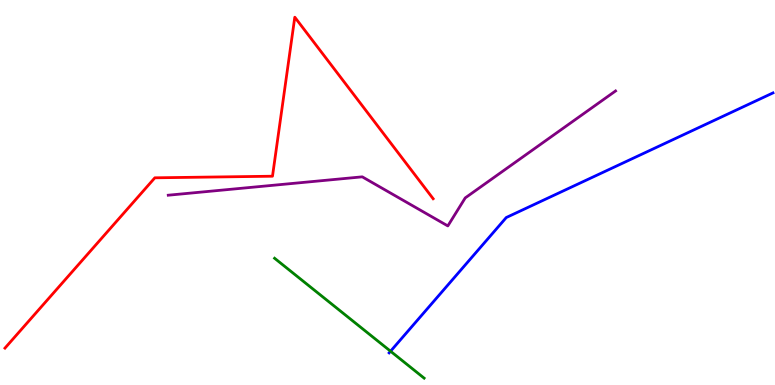[{'lines': ['blue', 'red'], 'intersections': []}, {'lines': ['green', 'red'], 'intersections': []}, {'lines': ['purple', 'red'], 'intersections': []}, {'lines': ['blue', 'green'], 'intersections': [{'x': 5.04, 'y': 0.877}]}, {'lines': ['blue', 'purple'], 'intersections': []}, {'lines': ['green', 'purple'], 'intersections': []}]